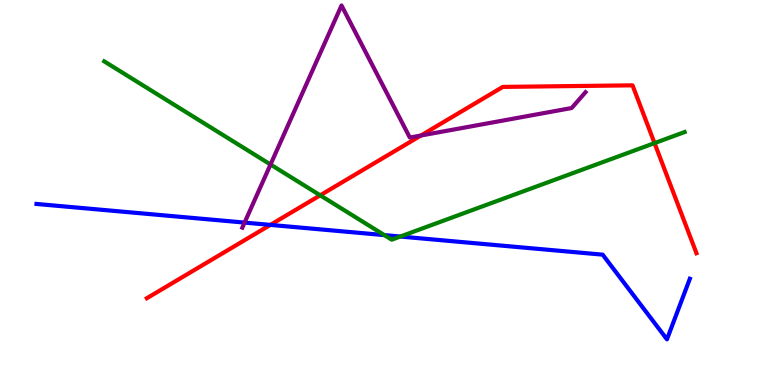[{'lines': ['blue', 'red'], 'intersections': [{'x': 3.49, 'y': 4.16}]}, {'lines': ['green', 'red'], 'intersections': [{'x': 4.13, 'y': 4.93}, {'x': 8.45, 'y': 6.28}]}, {'lines': ['purple', 'red'], 'intersections': [{'x': 5.43, 'y': 6.48}]}, {'lines': ['blue', 'green'], 'intersections': [{'x': 4.96, 'y': 3.89}, {'x': 5.17, 'y': 3.86}]}, {'lines': ['blue', 'purple'], 'intersections': [{'x': 3.16, 'y': 4.22}]}, {'lines': ['green', 'purple'], 'intersections': [{'x': 3.49, 'y': 5.73}]}]